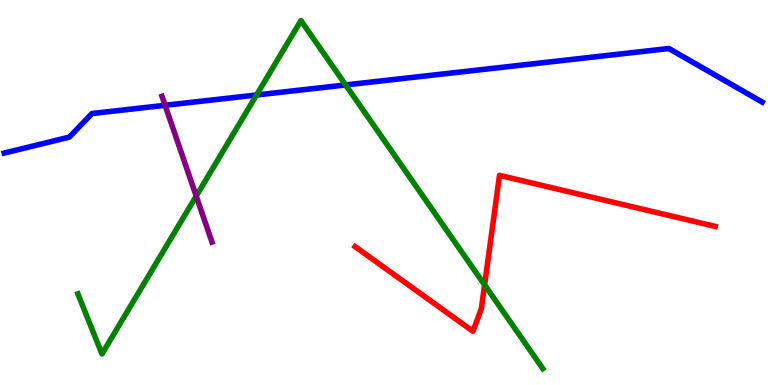[{'lines': ['blue', 'red'], 'intersections': []}, {'lines': ['green', 'red'], 'intersections': [{'x': 6.25, 'y': 2.6}]}, {'lines': ['purple', 'red'], 'intersections': []}, {'lines': ['blue', 'green'], 'intersections': [{'x': 3.31, 'y': 7.53}, {'x': 4.46, 'y': 7.79}]}, {'lines': ['blue', 'purple'], 'intersections': [{'x': 2.13, 'y': 7.27}]}, {'lines': ['green', 'purple'], 'intersections': [{'x': 2.53, 'y': 4.91}]}]